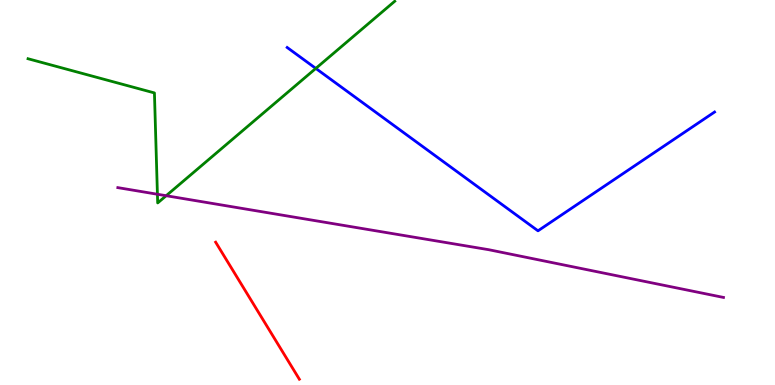[{'lines': ['blue', 'red'], 'intersections': []}, {'lines': ['green', 'red'], 'intersections': []}, {'lines': ['purple', 'red'], 'intersections': []}, {'lines': ['blue', 'green'], 'intersections': [{'x': 4.07, 'y': 8.22}]}, {'lines': ['blue', 'purple'], 'intersections': []}, {'lines': ['green', 'purple'], 'intersections': [{'x': 2.03, 'y': 4.95}, {'x': 2.14, 'y': 4.92}]}]